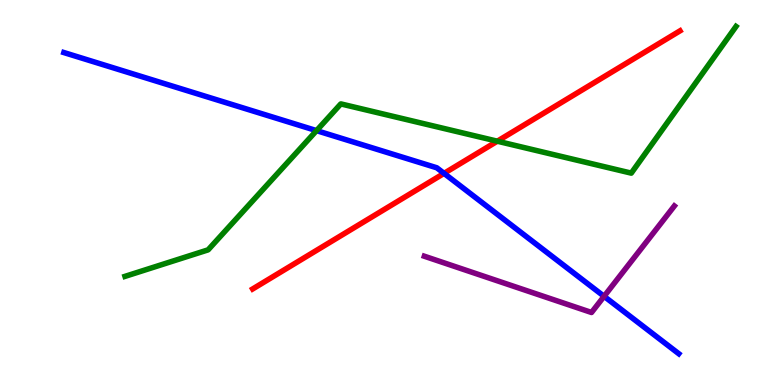[{'lines': ['blue', 'red'], 'intersections': [{'x': 5.73, 'y': 5.5}]}, {'lines': ['green', 'red'], 'intersections': [{'x': 6.42, 'y': 6.33}]}, {'lines': ['purple', 'red'], 'intersections': []}, {'lines': ['blue', 'green'], 'intersections': [{'x': 4.08, 'y': 6.61}]}, {'lines': ['blue', 'purple'], 'intersections': [{'x': 7.79, 'y': 2.3}]}, {'lines': ['green', 'purple'], 'intersections': []}]